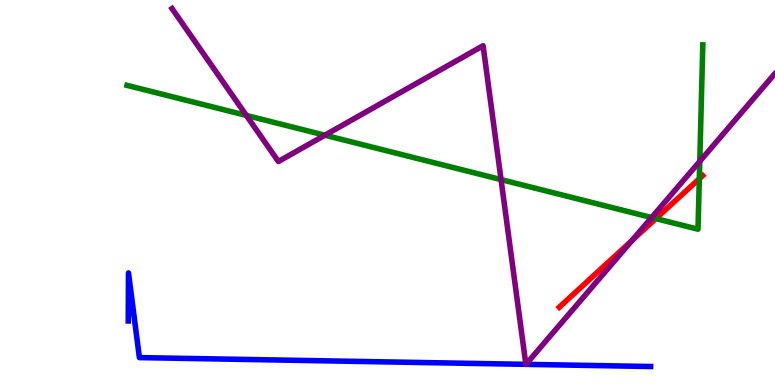[{'lines': ['blue', 'red'], 'intersections': []}, {'lines': ['green', 'red'], 'intersections': [{'x': 8.46, 'y': 4.32}, {'x': 9.02, 'y': 5.36}]}, {'lines': ['purple', 'red'], 'intersections': [{'x': 8.15, 'y': 3.75}]}, {'lines': ['blue', 'green'], 'intersections': []}, {'lines': ['blue', 'purple'], 'intersections': [{'x': 6.79, 'y': 0.537}, {'x': 6.79, 'y': 0.537}]}, {'lines': ['green', 'purple'], 'intersections': [{'x': 3.18, 'y': 7.0}, {'x': 4.19, 'y': 6.49}, {'x': 6.47, 'y': 5.34}, {'x': 8.41, 'y': 4.35}, {'x': 9.03, 'y': 5.81}]}]